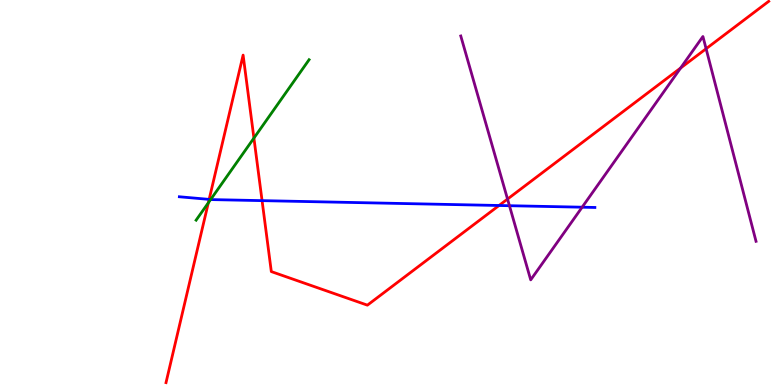[{'lines': ['blue', 'red'], 'intersections': [{'x': 2.7, 'y': 4.82}, {'x': 3.38, 'y': 4.79}, {'x': 6.44, 'y': 4.66}]}, {'lines': ['green', 'red'], 'intersections': [{'x': 2.69, 'y': 4.73}, {'x': 3.28, 'y': 6.41}]}, {'lines': ['purple', 'red'], 'intersections': [{'x': 6.55, 'y': 4.83}, {'x': 8.78, 'y': 8.23}, {'x': 9.11, 'y': 8.73}]}, {'lines': ['blue', 'green'], 'intersections': [{'x': 2.72, 'y': 4.82}]}, {'lines': ['blue', 'purple'], 'intersections': [{'x': 6.57, 'y': 4.66}, {'x': 7.51, 'y': 4.62}]}, {'lines': ['green', 'purple'], 'intersections': []}]